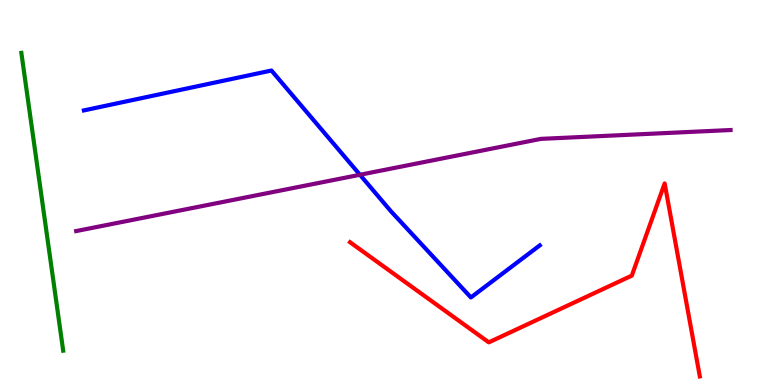[{'lines': ['blue', 'red'], 'intersections': []}, {'lines': ['green', 'red'], 'intersections': []}, {'lines': ['purple', 'red'], 'intersections': []}, {'lines': ['blue', 'green'], 'intersections': []}, {'lines': ['blue', 'purple'], 'intersections': [{'x': 4.64, 'y': 5.46}]}, {'lines': ['green', 'purple'], 'intersections': []}]